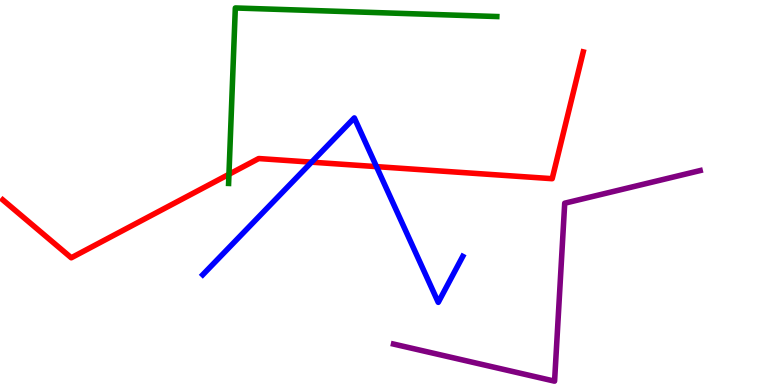[{'lines': ['blue', 'red'], 'intersections': [{'x': 4.02, 'y': 5.79}, {'x': 4.86, 'y': 5.67}]}, {'lines': ['green', 'red'], 'intersections': [{'x': 2.95, 'y': 5.47}]}, {'lines': ['purple', 'red'], 'intersections': []}, {'lines': ['blue', 'green'], 'intersections': []}, {'lines': ['blue', 'purple'], 'intersections': []}, {'lines': ['green', 'purple'], 'intersections': []}]